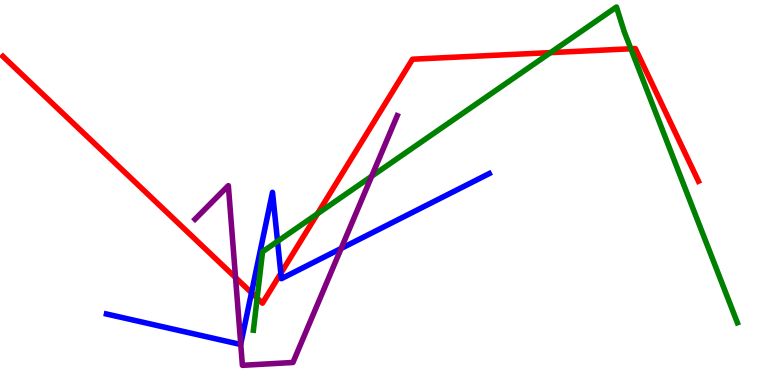[{'lines': ['blue', 'red'], 'intersections': [{'x': 3.25, 'y': 2.4}, {'x': 3.62, 'y': 2.9}]}, {'lines': ['green', 'red'], 'intersections': [{'x': 3.32, 'y': 2.26}, {'x': 4.1, 'y': 4.45}, {'x': 7.1, 'y': 8.63}, {'x': 8.14, 'y': 8.73}]}, {'lines': ['purple', 'red'], 'intersections': [{'x': 3.04, 'y': 2.79}]}, {'lines': ['blue', 'green'], 'intersections': [{'x': 3.58, 'y': 3.73}]}, {'lines': ['blue', 'purple'], 'intersections': [{'x': 3.11, 'y': 1.06}, {'x': 4.4, 'y': 3.55}]}, {'lines': ['green', 'purple'], 'intersections': [{'x': 4.8, 'y': 5.42}]}]